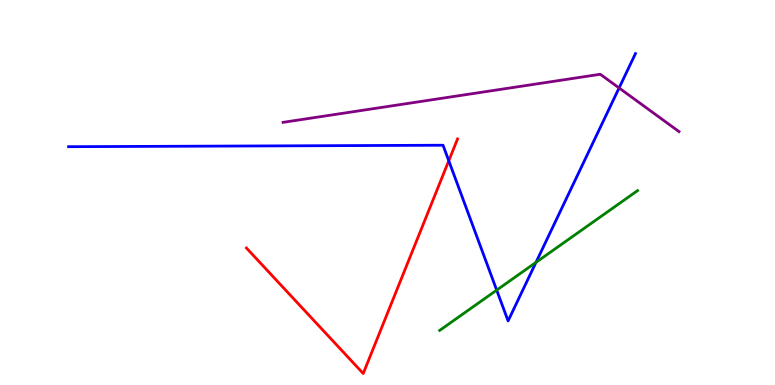[{'lines': ['blue', 'red'], 'intersections': [{'x': 5.79, 'y': 5.82}]}, {'lines': ['green', 'red'], 'intersections': []}, {'lines': ['purple', 'red'], 'intersections': []}, {'lines': ['blue', 'green'], 'intersections': [{'x': 6.41, 'y': 2.46}, {'x': 6.92, 'y': 3.19}]}, {'lines': ['blue', 'purple'], 'intersections': [{'x': 7.99, 'y': 7.72}]}, {'lines': ['green', 'purple'], 'intersections': []}]